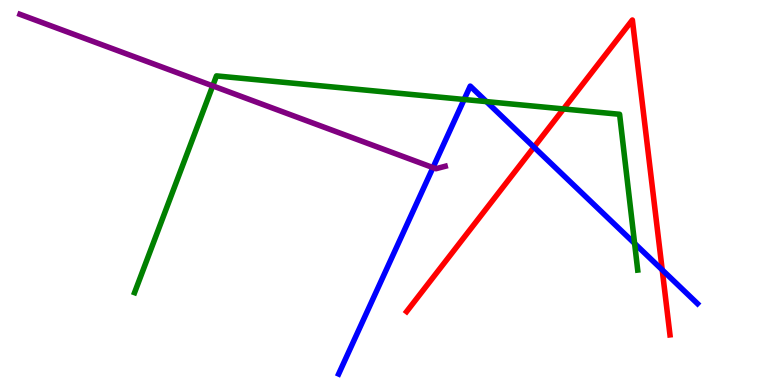[{'lines': ['blue', 'red'], 'intersections': [{'x': 6.89, 'y': 6.18}, {'x': 8.54, 'y': 2.99}]}, {'lines': ['green', 'red'], 'intersections': [{'x': 7.27, 'y': 7.17}]}, {'lines': ['purple', 'red'], 'intersections': []}, {'lines': ['blue', 'green'], 'intersections': [{'x': 5.99, 'y': 7.42}, {'x': 6.28, 'y': 7.36}, {'x': 8.19, 'y': 3.68}]}, {'lines': ['blue', 'purple'], 'intersections': [{'x': 5.59, 'y': 5.65}]}, {'lines': ['green', 'purple'], 'intersections': [{'x': 2.74, 'y': 7.77}]}]